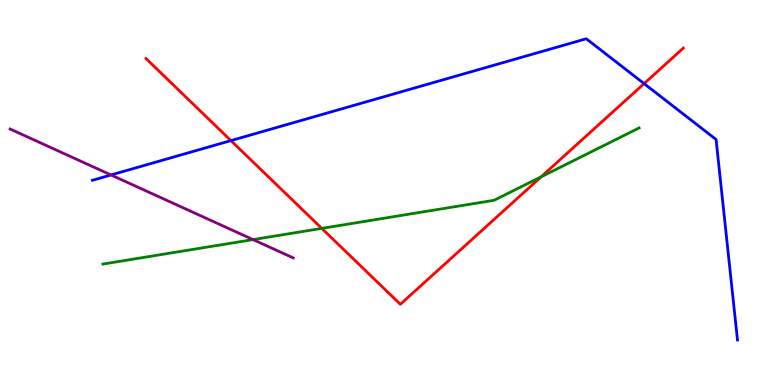[{'lines': ['blue', 'red'], 'intersections': [{'x': 2.98, 'y': 6.35}, {'x': 8.31, 'y': 7.83}]}, {'lines': ['green', 'red'], 'intersections': [{'x': 4.15, 'y': 4.07}, {'x': 6.98, 'y': 5.41}]}, {'lines': ['purple', 'red'], 'intersections': []}, {'lines': ['blue', 'green'], 'intersections': []}, {'lines': ['blue', 'purple'], 'intersections': [{'x': 1.43, 'y': 5.46}]}, {'lines': ['green', 'purple'], 'intersections': [{'x': 3.26, 'y': 3.78}]}]